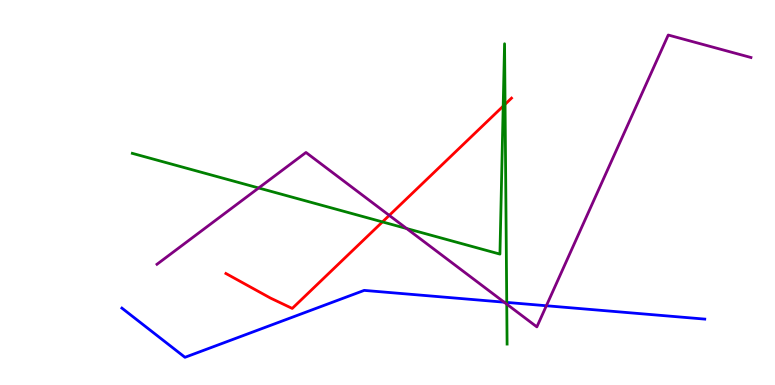[{'lines': ['blue', 'red'], 'intersections': []}, {'lines': ['green', 'red'], 'intersections': [{'x': 4.93, 'y': 4.24}, {'x': 6.49, 'y': 7.24}, {'x': 6.52, 'y': 7.29}]}, {'lines': ['purple', 'red'], 'intersections': [{'x': 5.02, 'y': 4.41}]}, {'lines': ['blue', 'green'], 'intersections': [{'x': 6.54, 'y': 2.15}]}, {'lines': ['blue', 'purple'], 'intersections': [{'x': 6.51, 'y': 2.15}, {'x': 7.05, 'y': 2.06}]}, {'lines': ['green', 'purple'], 'intersections': [{'x': 3.34, 'y': 5.12}, {'x': 5.25, 'y': 4.06}, {'x': 6.54, 'y': 2.1}]}]